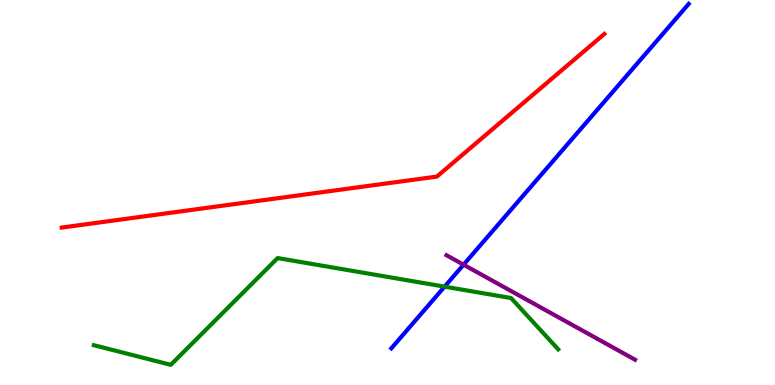[{'lines': ['blue', 'red'], 'intersections': []}, {'lines': ['green', 'red'], 'intersections': []}, {'lines': ['purple', 'red'], 'intersections': []}, {'lines': ['blue', 'green'], 'intersections': [{'x': 5.74, 'y': 2.55}]}, {'lines': ['blue', 'purple'], 'intersections': [{'x': 5.98, 'y': 3.12}]}, {'lines': ['green', 'purple'], 'intersections': []}]